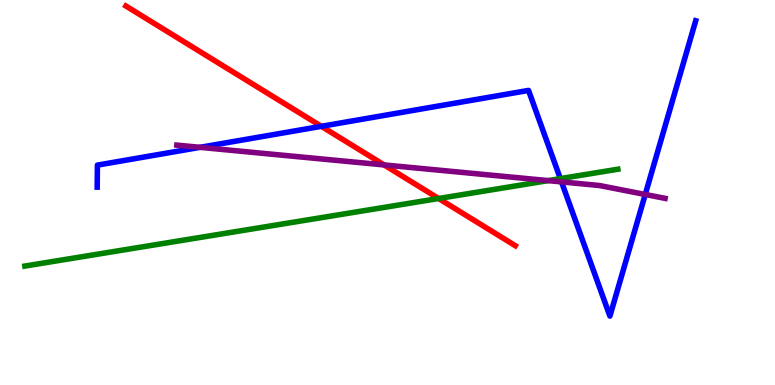[{'lines': ['blue', 'red'], 'intersections': [{'x': 4.15, 'y': 6.72}]}, {'lines': ['green', 'red'], 'intersections': [{'x': 5.66, 'y': 4.84}]}, {'lines': ['purple', 'red'], 'intersections': [{'x': 4.96, 'y': 5.72}]}, {'lines': ['blue', 'green'], 'intersections': [{'x': 7.23, 'y': 5.36}]}, {'lines': ['blue', 'purple'], 'intersections': [{'x': 2.58, 'y': 6.17}, {'x': 7.25, 'y': 5.28}, {'x': 8.33, 'y': 4.95}]}, {'lines': ['green', 'purple'], 'intersections': [{'x': 7.07, 'y': 5.31}]}]